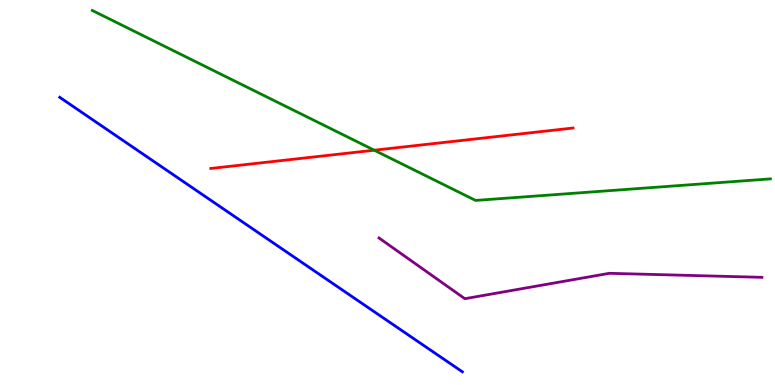[{'lines': ['blue', 'red'], 'intersections': []}, {'lines': ['green', 'red'], 'intersections': [{'x': 4.83, 'y': 6.1}]}, {'lines': ['purple', 'red'], 'intersections': []}, {'lines': ['blue', 'green'], 'intersections': []}, {'lines': ['blue', 'purple'], 'intersections': []}, {'lines': ['green', 'purple'], 'intersections': []}]